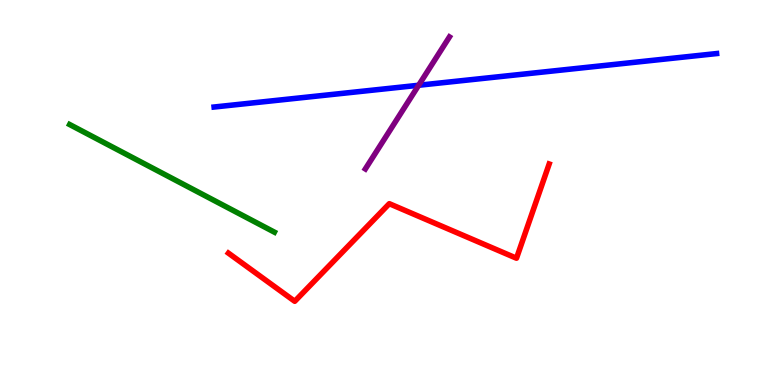[{'lines': ['blue', 'red'], 'intersections': []}, {'lines': ['green', 'red'], 'intersections': []}, {'lines': ['purple', 'red'], 'intersections': []}, {'lines': ['blue', 'green'], 'intersections': []}, {'lines': ['blue', 'purple'], 'intersections': [{'x': 5.4, 'y': 7.79}]}, {'lines': ['green', 'purple'], 'intersections': []}]